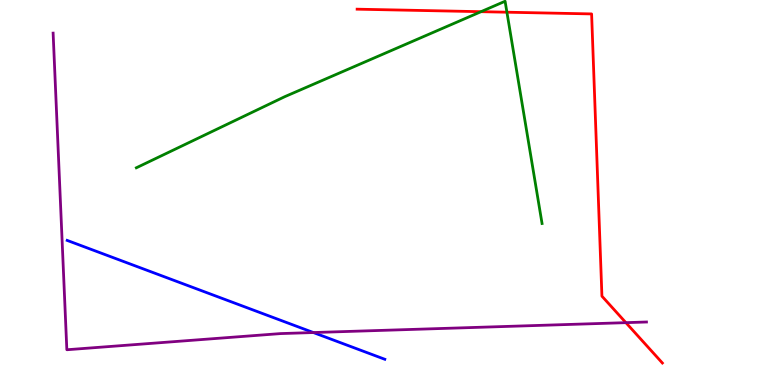[{'lines': ['blue', 'red'], 'intersections': []}, {'lines': ['green', 'red'], 'intersections': [{'x': 6.21, 'y': 9.7}, {'x': 6.54, 'y': 9.68}]}, {'lines': ['purple', 'red'], 'intersections': [{'x': 8.08, 'y': 1.62}]}, {'lines': ['blue', 'green'], 'intersections': []}, {'lines': ['blue', 'purple'], 'intersections': [{'x': 4.04, 'y': 1.36}]}, {'lines': ['green', 'purple'], 'intersections': []}]